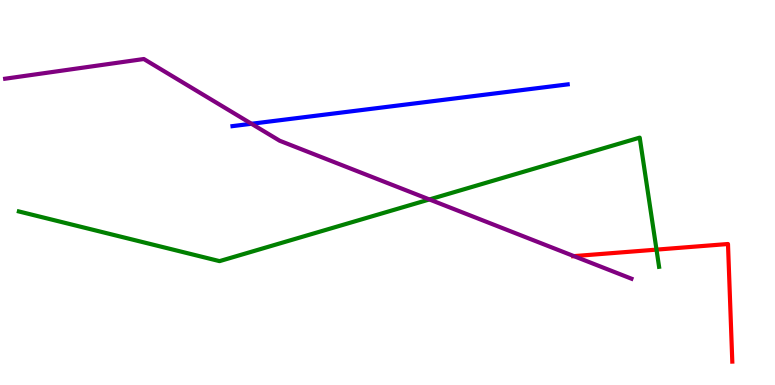[{'lines': ['blue', 'red'], 'intersections': []}, {'lines': ['green', 'red'], 'intersections': [{'x': 8.47, 'y': 3.52}]}, {'lines': ['purple', 'red'], 'intersections': [{'x': 7.41, 'y': 3.35}]}, {'lines': ['blue', 'green'], 'intersections': []}, {'lines': ['blue', 'purple'], 'intersections': [{'x': 3.24, 'y': 6.79}]}, {'lines': ['green', 'purple'], 'intersections': [{'x': 5.54, 'y': 4.82}]}]